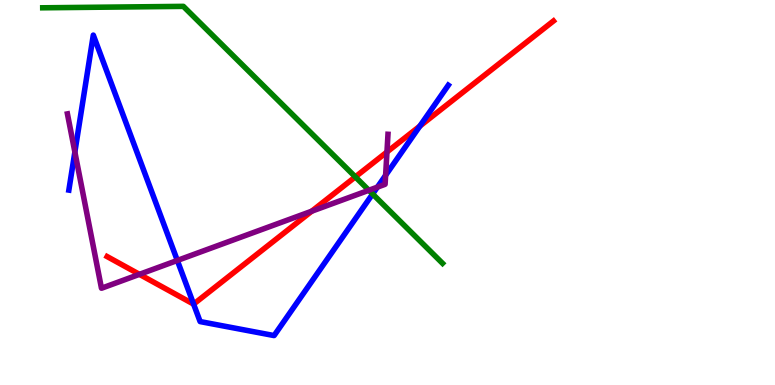[{'lines': ['blue', 'red'], 'intersections': [{'x': 2.5, 'y': 2.1}, {'x': 5.42, 'y': 6.72}]}, {'lines': ['green', 'red'], 'intersections': [{'x': 4.59, 'y': 5.41}]}, {'lines': ['purple', 'red'], 'intersections': [{'x': 1.8, 'y': 2.87}, {'x': 4.02, 'y': 4.51}, {'x': 4.99, 'y': 6.05}]}, {'lines': ['blue', 'green'], 'intersections': [{'x': 4.81, 'y': 4.96}]}, {'lines': ['blue', 'purple'], 'intersections': [{'x': 0.966, 'y': 6.05}, {'x': 2.29, 'y': 3.24}, {'x': 4.87, 'y': 5.14}, {'x': 4.98, 'y': 5.45}]}, {'lines': ['green', 'purple'], 'intersections': [{'x': 4.76, 'y': 5.06}]}]